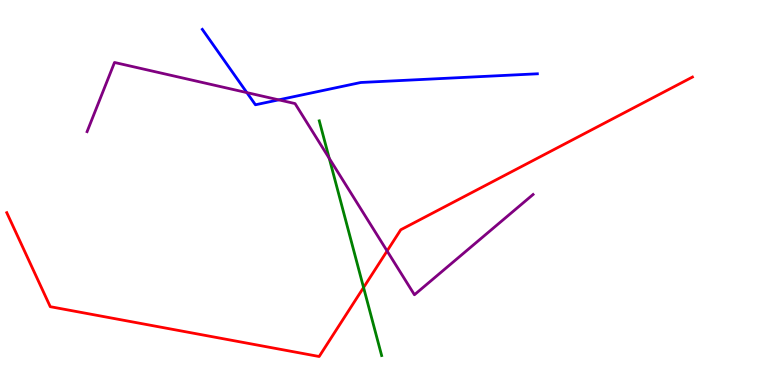[{'lines': ['blue', 'red'], 'intersections': []}, {'lines': ['green', 'red'], 'intersections': [{'x': 4.69, 'y': 2.53}]}, {'lines': ['purple', 'red'], 'intersections': [{'x': 4.99, 'y': 3.48}]}, {'lines': ['blue', 'green'], 'intersections': []}, {'lines': ['blue', 'purple'], 'intersections': [{'x': 3.19, 'y': 7.59}, {'x': 3.6, 'y': 7.41}]}, {'lines': ['green', 'purple'], 'intersections': [{'x': 4.25, 'y': 5.89}]}]